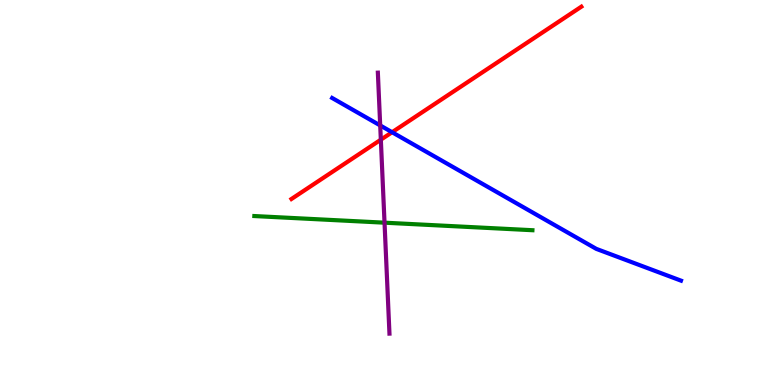[{'lines': ['blue', 'red'], 'intersections': [{'x': 5.06, 'y': 6.57}]}, {'lines': ['green', 'red'], 'intersections': []}, {'lines': ['purple', 'red'], 'intersections': [{'x': 4.91, 'y': 6.37}]}, {'lines': ['blue', 'green'], 'intersections': []}, {'lines': ['blue', 'purple'], 'intersections': [{'x': 4.91, 'y': 6.74}]}, {'lines': ['green', 'purple'], 'intersections': [{'x': 4.96, 'y': 4.22}]}]